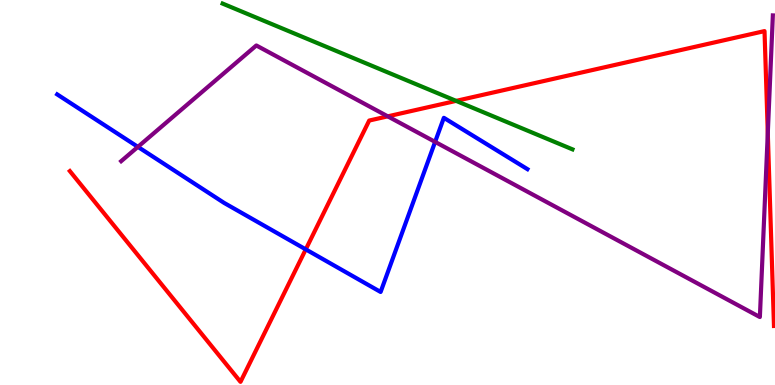[{'lines': ['blue', 'red'], 'intersections': [{'x': 3.95, 'y': 3.52}]}, {'lines': ['green', 'red'], 'intersections': [{'x': 5.89, 'y': 7.38}]}, {'lines': ['purple', 'red'], 'intersections': [{'x': 5.0, 'y': 6.98}, {'x': 9.91, 'y': 6.54}]}, {'lines': ['blue', 'green'], 'intersections': []}, {'lines': ['blue', 'purple'], 'intersections': [{'x': 1.78, 'y': 6.19}, {'x': 5.61, 'y': 6.31}]}, {'lines': ['green', 'purple'], 'intersections': []}]